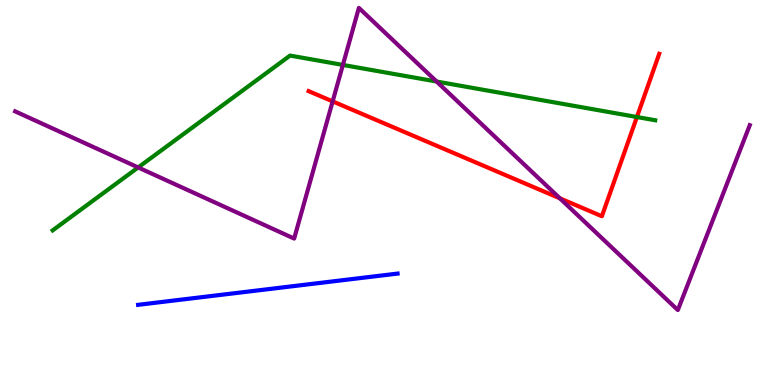[{'lines': ['blue', 'red'], 'intersections': []}, {'lines': ['green', 'red'], 'intersections': [{'x': 8.22, 'y': 6.96}]}, {'lines': ['purple', 'red'], 'intersections': [{'x': 4.29, 'y': 7.37}, {'x': 7.22, 'y': 4.85}]}, {'lines': ['blue', 'green'], 'intersections': []}, {'lines': ['blue', 'purple'], 'intersections': []}, {'lines': ['green', 'purple'], 'intersections': [{'x': 1.78, 'y': 5.65}, {'x': 4.42, 'y': 8.31}, {'x': 5.63, 'y': 7.88}]}]